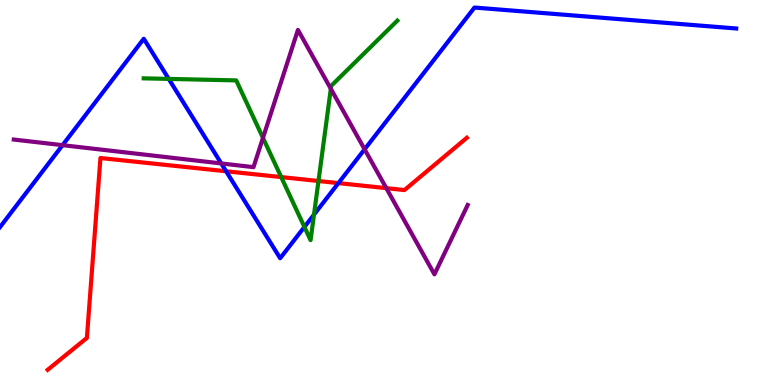[{'lines': ['blue', 'red'], 'intersections': [{'x': 2.92, 'y': 5.55}, {'x': 4.37, 'y': 5.24}]}, {'lines': ['green', 'red'], 'intersections': [{'x': 3.63, 'y': 5.4}, {'x': 4.11, 'y': 5.3}]}, {'lines': ['purple', 'red'], 'intersections': [{'x': 4.98, 'y': 5.11}]}, {'lines': ['blue', 'green'], 'intersections': [{'x': 2.18, 'y': 7.95}, {'x': 3.93, 'y': 4.11}, {'x': 4.05, 'y': 4.43}]}, {'lines': ['blue', 'purple'], 'intersections': [{'x': 0.807, 'y': 6.23}, {'x': 2.86, 'y': 5.75}, {'x': 4.7, 'y': 6.12}]}, {'lines': ['green', 'purple'], 'intersections': [{'x': 3.39, 'y': 6.42}, {'x': 4.27, 'y': 7.69}]}]